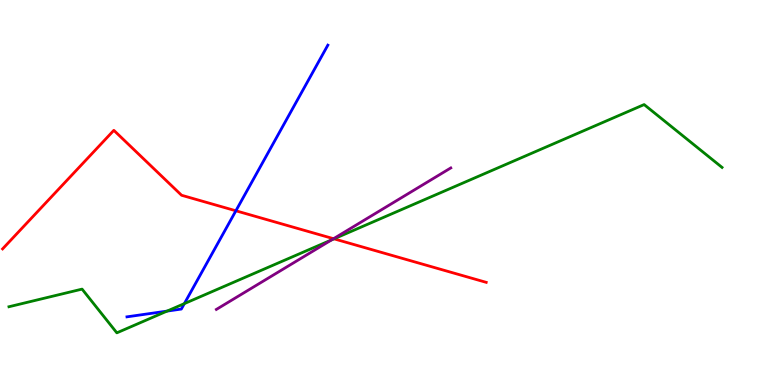[{'lines': ['blue', 'red'], 'intersections': [{'x': 3.04, 'y': 4.53}]}, {'lines': ['green', 'red'], 'intersections': [{'x': 4.31, 'y': 3.8}]}, {'lines': ['purple', 'red'], 'intersections': [{'x': 4.3, 'y': 3.8}]}, {'lines': ['blue', 'green'], 'intersections': [{'x': 2.16, 'y': 1.92}, {'x': 2.38, 'y': 2.11}]}, {'lines': ['blue', 'purple'], 'intersections': []}, {'lines': ['green', 'purple'], 'intersections': [{'x': 4.28, 'y': 3.77}]}]